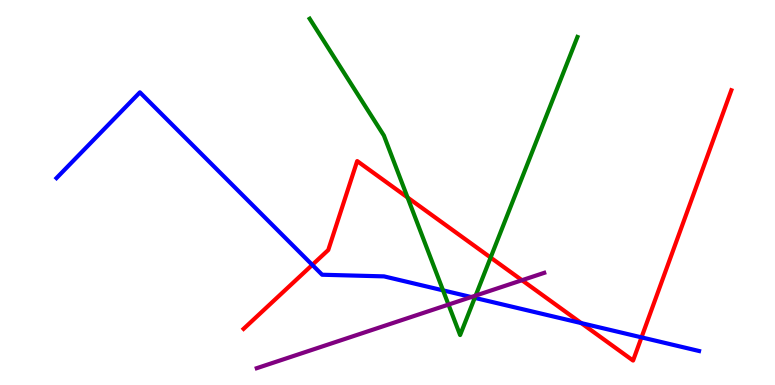[{'lines': ['blue', 'red'], 'intersections': [{'x': 4.03, 'y': 3.12}, {'x': 7.5, 'y': 1.61}, {'x': 8.28, 'y': 1.24}]}, {'lines': ['green', 'red'], 'intersections': [{'x': 5.26, 'y': 4.87}, {'x': 6.33, 'y': 3.31}]}, {'lines': ['purple', 'red'], 'intersections': [{'x': 6.74, 'y': 2.72}]}, {'lines': ['blue', 'green'], 'intersections': [{'x': 5.72, 'y': 2.46}, {'x': 6.13, 'y': 2.26}]}, {'lines': ['blue', 'purple'], 'intersections': [{'x': 6.08, 'y': 2.28}]}, {'lines': ['green', 'purple'], 'intersections': [{'x': 5.79, 'y': 2.09}, {'x': 6.14, 'y': 2.32}]}]